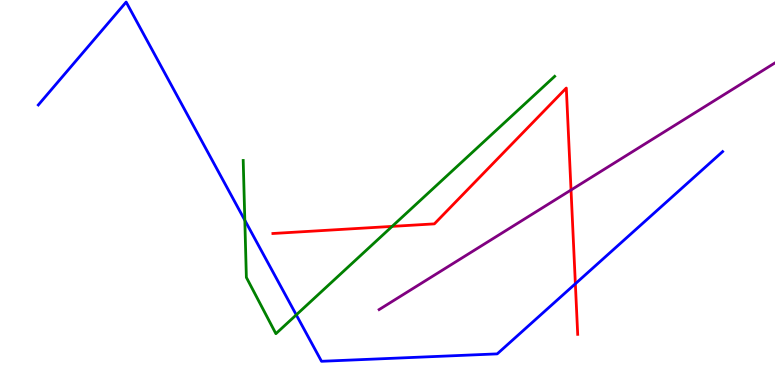[{'lines': ['blue', 'red'], 'intersections': [{'x': 7.42, 'y': 2.63}]}, {'lines': ['green', 'red'], 'intersections': [{'x': 5.06, 'y': 4.12}]}, {'lines': ['purple', 'red'], 'intersections': [{'x': 7.37, 'y': 5.06}]}, {'lines': ['blue', 'green'], 'intersections': [{'x': 3.16, 'y': 4.28}, {'x': 3.82, 'y': 1.82}]}, {'lines': ['blue', 'purple'], 'intersections': []}, {'lines': ['green', 'purple'], 'intersections': []}]